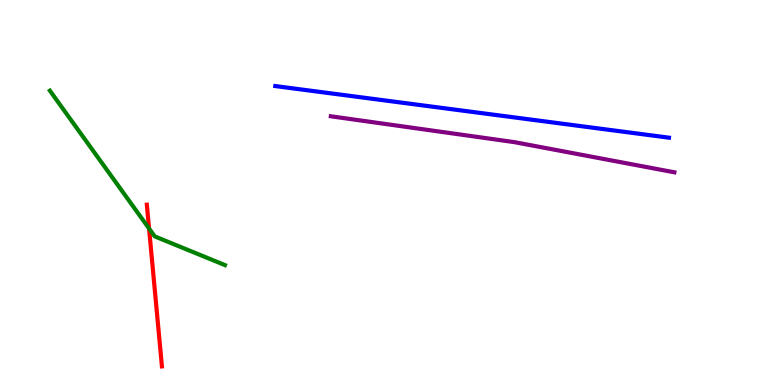[{'lines': ['blue', 'red'], 'intersections': []}, {'lines': ['green', 'red'], 'intersections': [{'x': 1.92, 'y': 4.06}]}, {'lines': ['purple', 'red'], 'intersections': []}, {'lines': ['blue', 'green'], 'intersections': []}, {'lines': ['blue', 'purple'], 'intersections': []}, {'lines': ['green', 'purple'], 'intersections': []}]